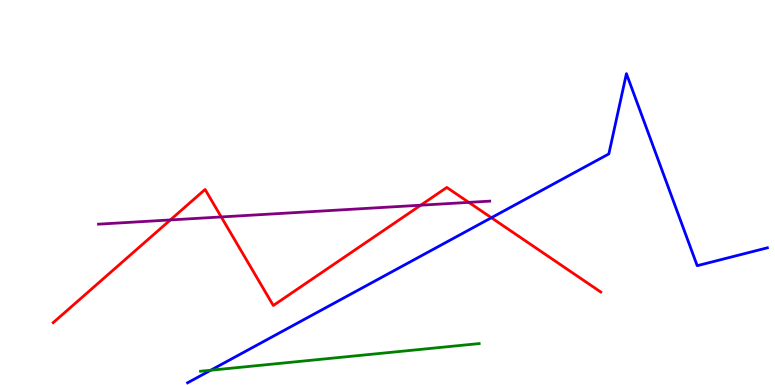[{'lines': ['blue', 'red'], 'intersections': [{'x': 6.34, 'y': 4.34}]}, {'lines': ['green', 'red'], 'intersections': []}, {'lines': ['purple', 'red'], 'intersections': [{'x': 2.2, 'y': 4.29}, {'x': 2.85, 'y': 4.37}, {'x': 5.43, 'y': 4.67}, {'x': 6.05, 'y': 4.74}]}, {'lines': ['blue', 'green'], 'intersections': [{'x': 2.72, 'y': 0.384}]}, {'lines': ['blue', 'purple'], 'intersections': []}, {'lines': ['green', 'purple'], 'intersections': []}]